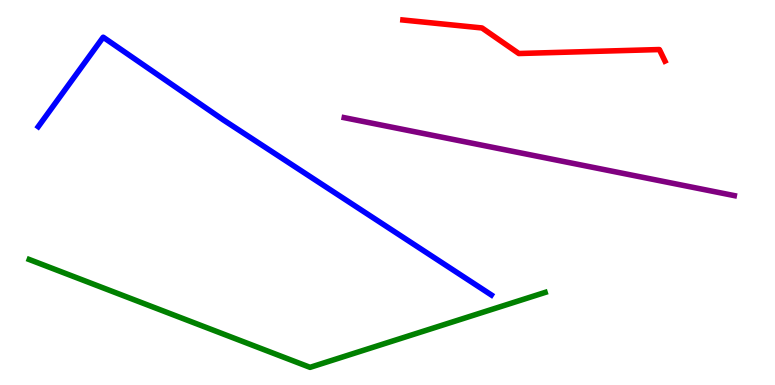[{'lines': ['blue', 'red'], 'intersections': []}, {'lines': ['green', 'red'], 'intersections': []}, {'lines': ['purple', 'red'], 'intersections': []}, {'lines': ['blue', 'green'], 'intersections': []}, {'lines': ['blue', 'purple'], 'intersections': []}, {'lines': ['green', 'purple'], 'intersections': []}]